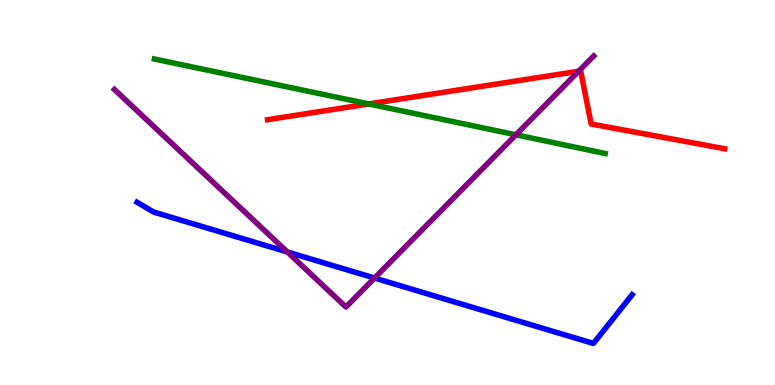[{'lines': ['blue', 'red'], 'intersections': []}, {'lines': ['green', 'red'], 'intersections': [{'x': 4.76, 'y': 7.3}]}, {'lines': ['purple', 'red'], 'intersections': [{'x': 7.47, 'y': 8.15}]}, {'lines': ['blue', 'green'], 'intersections': []}, {'lines': ['blue', 'purple'], 'intersections': [{'x': 3.71, 'y': 3.45}, {'x': 4.83, 'y': 2.78}]}, {'lines': ['green', 'purple'], 'intersections': [{'x': 6.66, 'y': 6.5}]}]